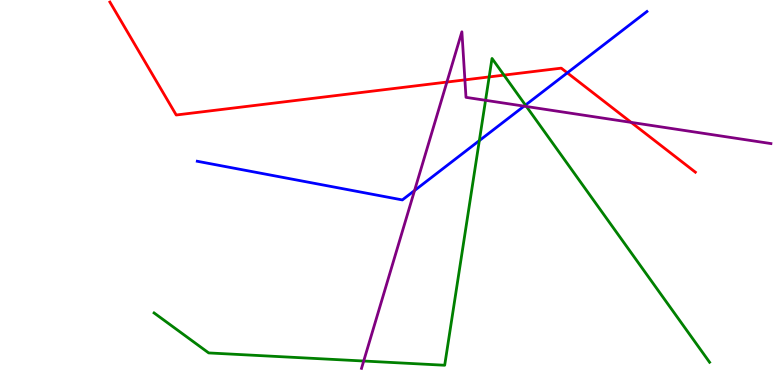[{'lines': ['blue', 'red'], 'intersections': [{'x': 7.32, 'y': 8.11}]}, {'lines': ['green', 'red'], 'intersections': [{'x': 6.31, 'y': 8.0}, {'x': 6.5, 'y': 8.05}]}, {'lines': ['purple', 'red'], 'intersections': [{'x': 5.77, 'y': 7.87}, {'x': 6.0, 'y': 7.93}, {'x': 8.14, 'y': 6.82}]}, {'lines': ['blue', 'green'], 'intersections': [{'x': 6.19, 'y': 6.35}, {'x': 6.78, 'y': 7.27}]}, {'lines': ['blue', 'purple'], 'intersections': [{'x': 5.35, 'y': 5.05}, {'x': 6.76, 'y': 7.24}]}, {'lines': ['green', 'purple'], 'intersections': [{'x': 4.69, 'y': 0.623}, {'x': 6.27, 'y': 7.39}, {'x': 6.79, 'y': 7.23}]}]